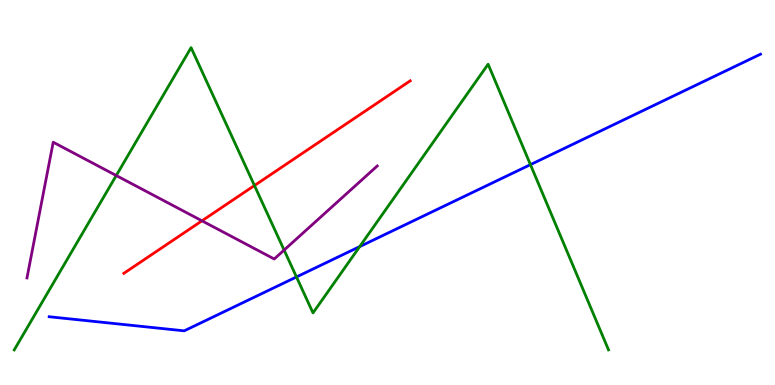[{'lines': ['blue', 'red'], 'intersections': []}, {'lines': ['green', 'red'], 'intersections': [{'x': 3.28, 'y': 5.18}]}, {'lines': ['purple', 'red'], 'intersections': [{'x': 2.61, 'y': 4.26}]}, {'lines': ['blue', 'green'], 'intersections': [{'x': 3.83, 'y': 2.81}, {'x': 4.64, 'y': 3.59}, {'x': 6.84, 'y': 5.72}]}, {'lines': ['blue', 'purple'], 'intersections': []}, {'lines': ['green', 'purple'], 'intersections': [{'x': 1.5, 'y': 5.44}, {'x': 3.67, 'y': 3.5}]}]